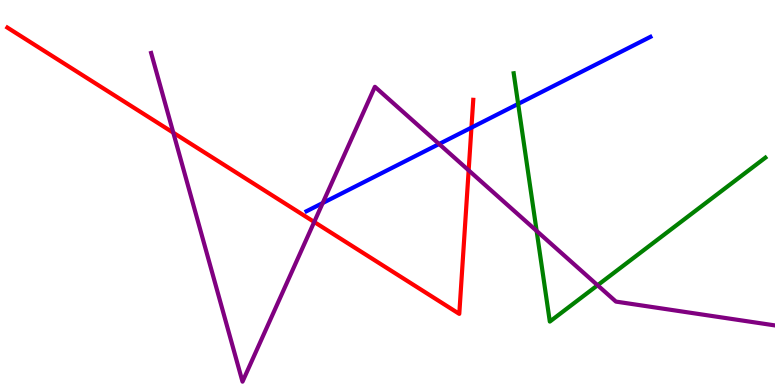[{'lines': ['blue', 'red'], 'intersections': [{'x': 6.08, 'y': 6.69}]}, {'lines': ['green', 'red'], 'intersections': []}, {'lines': ['purple', 'red'], 'intersections': [{'x': 2.24, 'y': 6.55}, {'x': 4.05, 'y': 4.23}, {'x': 6.05, 'y': 5.58}]}, {'lines': ['blue', 'green'], 'intersections': [{'x': 6.69, 'y': 7.3}]}, {'lines': ['blue', 'purple'], 'intersections': [{'x': 4.16, 'y': 4.73}, {'x': 5.67, 'y': 6.26}]}, {'lines': ['green', 'purple'], 'intersections': [{'x': 6.92, 'y': 4.0}, {'x': 7.71, 'y': 2.59}]}]